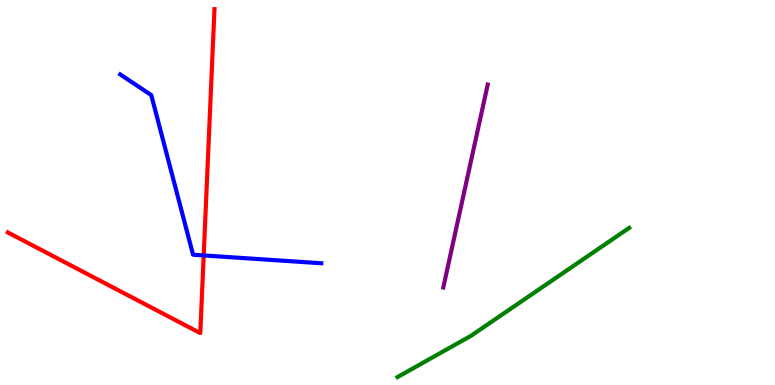[{'lines': ['blue', 'red'], 'intersections': [{'x': 2.63, 'y': 3.37}]}, {'lines': ['green', 'red'], 'intersections': []}, {'lines': ['purple', 'red'], 'intersections': []}, {'lines': ['blue', 'green'], 'intersections': []}, {'lines': ['blue', 'purple'], 'intersections': []}, {'lines': ['green', 'purple'], 'intersections': []}]